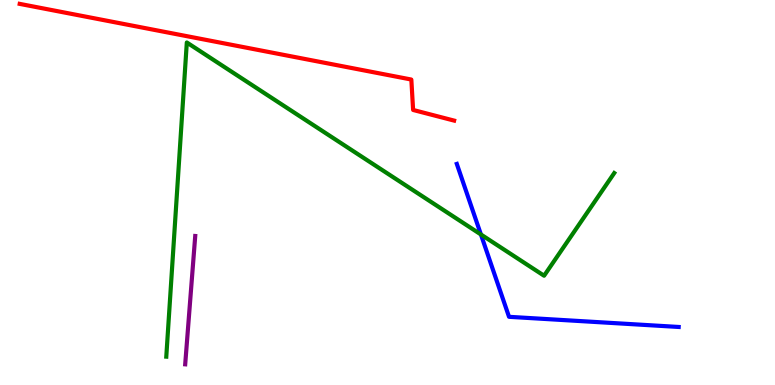[{'lines': ['blue', 'red'], 'intersections': []}, {'lines': ['green', 'red'], 'intersections': []}, {'lines': ['purple', 'red'], 'intersections': []}, {'lines': ['blue', 'green'], 'intersections': [{'x': 6.21, 'y': 3.91}]}, {'lines': ['blue', 'purple'], 'intersections': []}, {'lines': ['green', 'purple'], 'intersections': []}]